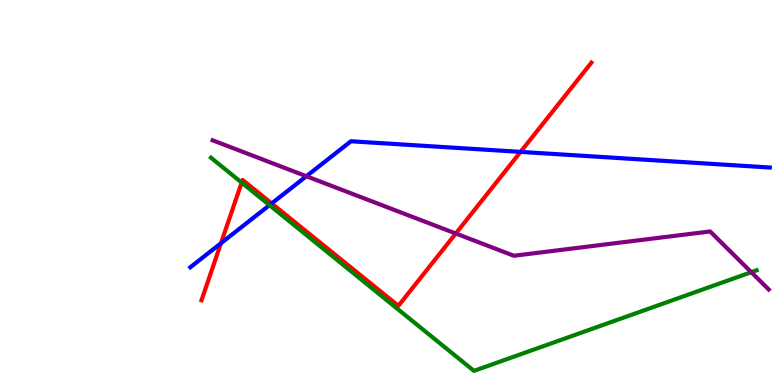[{'lines': ['blue', 'red'], 'intersections': [{'x': 2.85, 'y': 3.68}, {'x': 3.51, 'y': 4.72}, {'x': 6.72, 'y': 6.05}]}, {'lines': ['green', 'red'], 'intersections': [{'x': 3.12, 'y': 5.26}]}, {'lines': ['purple', 'red'], 'intersections': [{'x': 5.88, 'y': 3.94}]}, {'lines': ['blue', 'green'], 'intersections': [{'x': 3.48, 'y': 4.67}]}, {'lines': ['blue', 'purple'], 'intersections': [{'x': 3.95, 'y': 5.42}]}, {'lines': ['green', 'purple'], 'intersections': [{'x': 9.69, 'y': 2.93}]}]